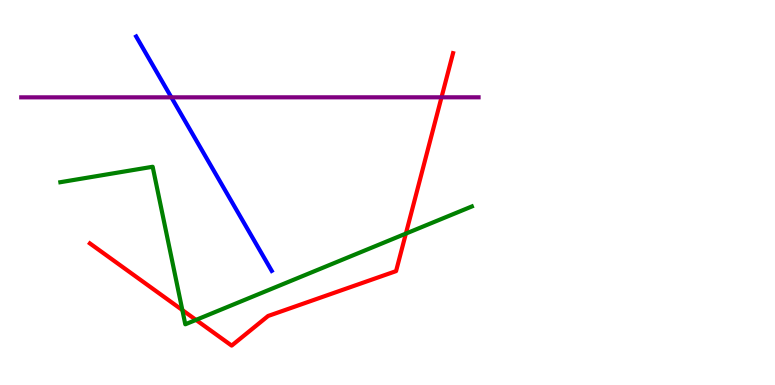[{'lines': ['blue', 'red'], 'intersections': []}, {'lines': ['green', 'red'], 'intersections': [{'x': 2.35, 'y': 1.95}, {'x': 2.53, 'y': 1.69}, {'x': 5.24, 'y': 3.93}]}, {'lines': ['purple', 'red'], 'intersections': [{'x': 5.7, 'y': 7.47}]}, {'lines': ['blue', 'green'], 'intersections': []}, {'lines': ['blue', 'purple'], 'intersections': [{'x': 2.21, 'y': 7.47}]}, {'lines': ['green', 'purple'], 'intersections': []}]